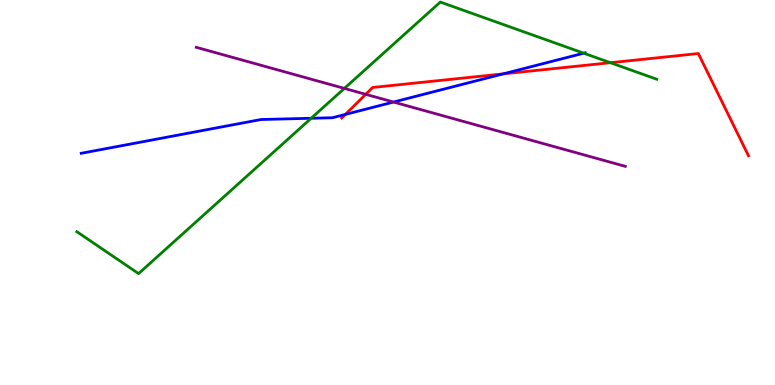[{'lines': ['blue', 'red'], 'intersections': [{'x': 4.46, 'y': 7.03}, {'x': 6.49, 'y': 8.08}]}, {'lines': ['green', 'red'], 'intersections': [{'x': 7.88, 'y': 8.37}]}, {'lines': ['purple', 'red'], 'intersections': [{'x': 4.72, 'y': 7.55}]}, {'lines': ['blue', 'green'], 'intersections': [{'x': 4.02, 'y': 6.93}, {'x': 7.53, 'y': 8.62}]}, {'lines': ['blue', 'purple'], 'intersections': [{'x': 5.08, 'y': 7.35}]}, {'lines': ['green', 'purple'], 'intersections': [{'x': 4.44, 'y': 7.7}]}]